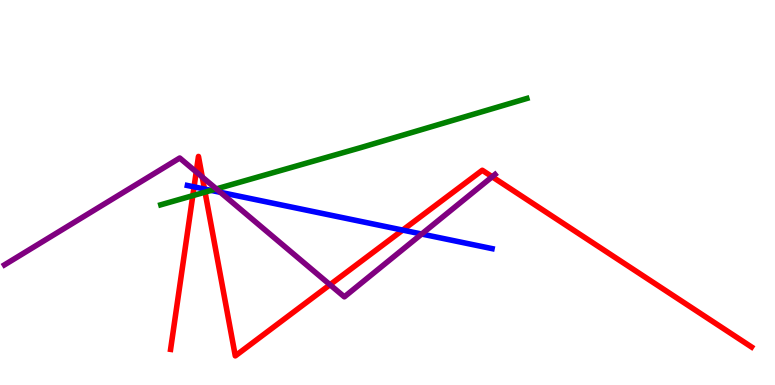[{'lines': ['blue', 'red'], 'intersections': [{'x': 2.5, 'y': 5.15}, {'x': 2.64, 'y': 5.09}, {'x': 5.2, 'y': 4.02}]}, {'lines': ['green', 'red'], 'intersections': [{'x': 2.49, 'y': 4.92}, {'x': 2.65, 'y': 5.01}]}, {'lines': ['purple', 'red'], 'intersections': [{'x': 2.53, 'y': 5.53}, {'x': 2.61, 'y': 5.4}, {'x': 4.26, 'y': 2.6}, {'x': 6.35, 'y': 5.41}]}, {'lines': ['blue', 'green'], 'intersections': [{'x': 2.72, 'y': 5.05}]}, {'lines': ['blue', 'purple'], 'intersections': [{'x': 2.84, 'y': 5.0}, {'x': 5.44, 'y': 3.92}]}, {'lines': ['green', 'purple'], 'intersections': [{'x': 2.79, 'y': 5.09}]}]